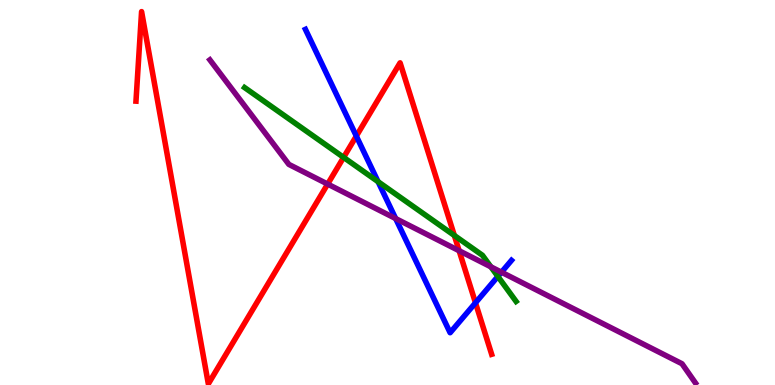[{'lines': ['blue', 'red'], 'intersections': [{'x': 4.6, 'y': 6.47}, {'x': 6.14, 'y': 2.13}]}, {'lines': ['green', 'red'], 'intersections': [{'x': 4.43, 'y': 5.91}, {'x': 5.86, 'y': 3.88}]}, {'lines': ['purple', 'red'], 'intersections': [{'x': 4.23, 'y': 5.22}, {'x': 5.92, 'y': 3.49}]}, {'lines': ['blue', 'green'], 'intersections': [{'x': 4.88, 'y': 5.28}, {'x': 6.42, 'y': 2.82}]}, {'lines': ['blue', 'purple'], 'intersections': [{'x': 5.11, 'y': 4.32}, {'x': 6.47, 'y': 2.93}]}, {'lines': ['green', 'purple'], 'intersections': [{'x': 6.33, 'y': 3.07}]}]